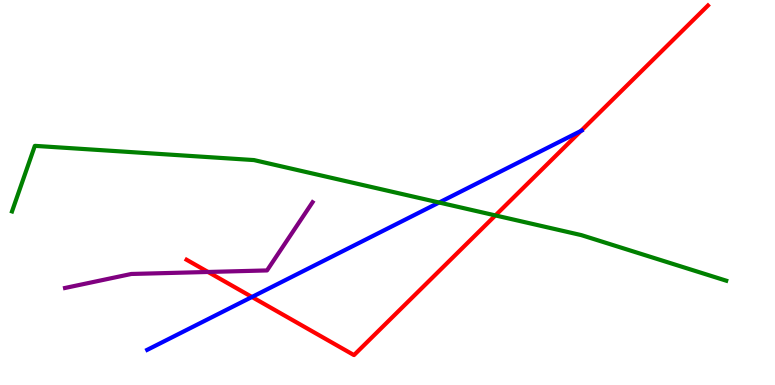[{'lines': ['blue', 'red'], 'intersections': [{'x': 3.25, 'y': 2.29}, {'x': 7.5, 'y': 6.6}]}, {'lines': ['green', 'red'], 'intersections': [{'x': 6.39, 'y': 4.4}]}, {'lines': ['purple', 'red'], 'intersections': [{'x': 2.68, 'y': 2.94}]}, {'lines': ['blue', 'green'], 'intersections': [{'x': 5.67, 'y': 4.74}]}, {'lines': ['blue', 'purple'], 'intersections': []}, {'lines': ['green', 'purple'], 'intersections': []}]